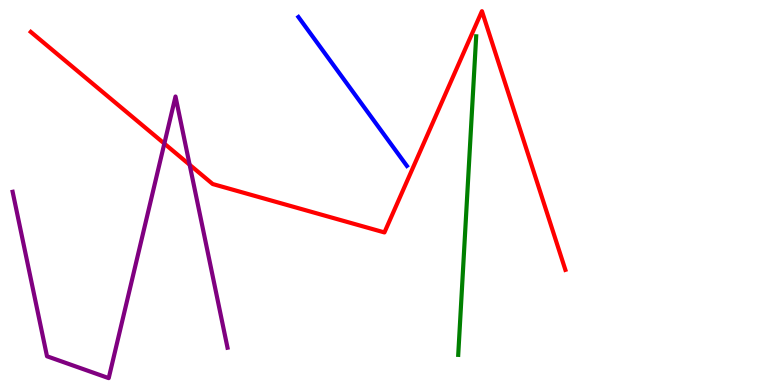[{'lines': ['blue', 'red'], 'intersections': []}, {'lines': ['green', 'red'], 'intersections': []}, {'lines': ['purple', 'red'], 'intersections': [{'x': 2.12, 'y': 6.27}, {'x': 2.45, 'y': 5.72}]}, {'lines': ['blue', 'green'], 'intersections': []}, {'lines': ['blue', 'purple'], 'intersections': []}, {'lines': ['green', 'purple'], 'intersections': []}]